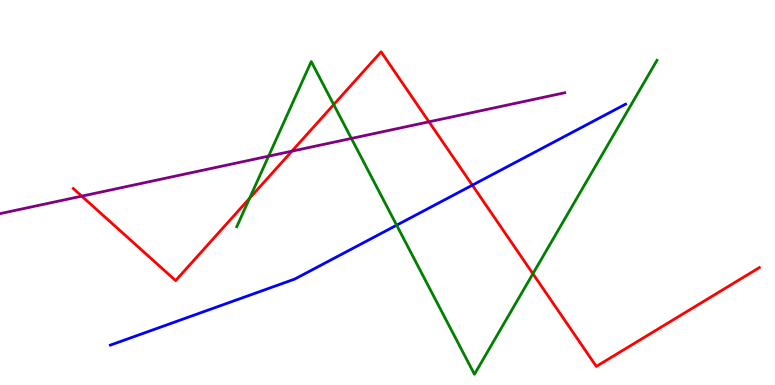[{'lines': ['blue', 'red'], 'intersections': [{'x': 6.09, 'y': 5.19}]}, {'lines': ['green', 'red'], 'intersections': [{'x': 3.22, 'y': 4.85}, {'x': 4.31, 'y': 7.28}, {'x': 6.88, 'y': 2.89}]}, {'lines': ['purple', 'red'], 'intersections': [{'x': 1.05, 'y': 4.91}, {'x': 3.77, 'y': 6.07}, {'x': 5.54, 'y': 6.84}]}, {'lines': ['blue', 'green'], 'intersections': [{'x': 5.12, 'y': 4.15}]}, {'lines': ['blue', 'purple'], 'intersections': []}, {'lines': ['green', 'purple'], 'intersections': [{'x': 3.47, 'y': 5.94}, {'x': 4.53, 'y': 6.4}]}]